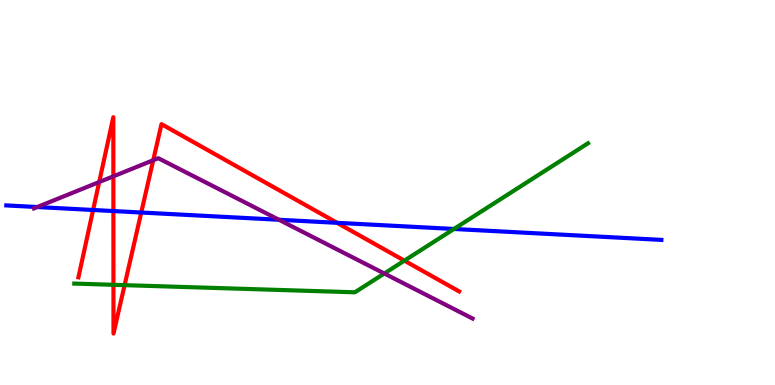[{'lines': ['blue', 'red'], 'intersections': [{'x': 1.2, 'y': 4.55}, {'x': 1.46, 'y': 4.52}, {'x': 1.82, 'y': 4.48}, {'x': 4.35, 'y': 4.21}]}, {'lines': ['green', 'red'], 'intersections': [{'x': 1.46, 'y': 2.6}, {'x': 1.61, 'y': 2.59}, {'x': 5.22, 'y': 3.23}]}, {'lines': ['purple', 'red'], 'intersections': [{'x': 1.28, 'y': 5.27}, {'x': 1.46, 'y': 5.42}, {'x': 1.98, 'y': 5.84}]}, {'lines': ['blue', 'green'], 'intersections': [{'x': 5.86, 'y': 4.05}]}, {'lines': ['blue', 'purple'], 'intersections': [{'x': 0.481, 'y': 4.62}, {'x': 3.6, 'y': 4.29}]}, {'lines': ['green', 'purple'], 'intersections': [{'x': 4.96, 'y': 2.9}]}]